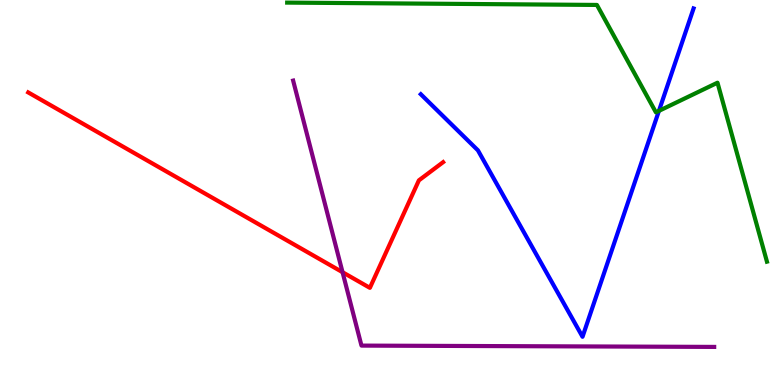[{'lines': ['blue', 'red'], 'intersections': []}, {'lines': ['green', 'red'], 'intersections': []}, {'lines': ['purple', 'red'], 'intersections': [{'x': 4.42, 'y': 2.93}]}, {'lines': ['blue', 'green'], 'intersections': [{'x': 8.5, 'y': 7.12}]}, {'lines': ['blue', 'purple'], 'intersections': []}, {'lines': ['green', 'purple'], 'intersections': []}]